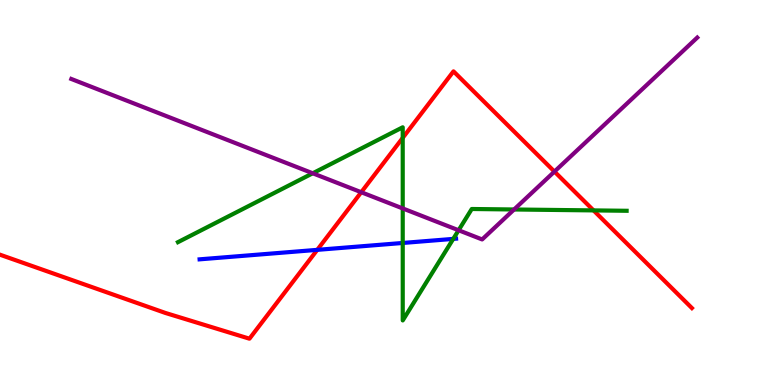[{'lines': ['blue', 'red'], 'intersections': [{'x': 4.09, 'y': 3.51}]}, {'lines': ['green', 'red'], 'intersections': [{'x': 5.2, 'y': 6.42}, {'x': 7.66, 'y': 4.53}]}, {'lines': ['purple', 'red'], 'intersections': [{'x': 4.66, 'y': 5.01}, {'x': 7.15, 'y': 5.54}]}, {'lines': ['blue', 'green'], 'intersections': [{'x': 5.2, 'y': 3.69}, {'x': 5.85, 'y': 3.8}]}, {'lines': ['blue', 'purple'], 'intersections': []}, {'lines': ['green', 'purple'], 'intersections': [{'x': 4.04, 'y': 5.5}, {'x': 5.2, 'y': 4.59}, {'x': 5.92, 'y': 4.02}, {'x': 6.63, 'y': 4.56}]}]